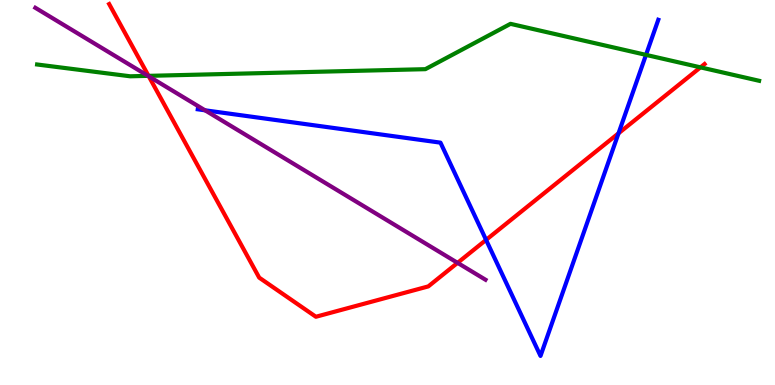[{'lines': ['blue', 'red'], 'intersections': [{'x': 6.27, 'y': 3.77}, {'x': 7.98, 'y': 6.54}]}, {'lines': ['green', 'red'], 'intersections': [{'x': 1.92, 'y': 8.03}, {'x': 9.04, 'y': 8.25}]}, {'lines': ['purple', 'red'], 'intersections': [{'x': 1.92, 'y': 8.02}, {'x': 5.9, 'y': 3.17}]}, {'lines': ['blue', 'green'], 'intersections': [{'x': 8.34, 'y': 8.57}]}, {'lines': ['blue', 'purple'], 'intersections': [{'x': 2.65, 'y': 7.14}]}, {'lines': ['green', 'purple'], 'intersections': [{'x': 1.91, 'y': 8.03}]}]